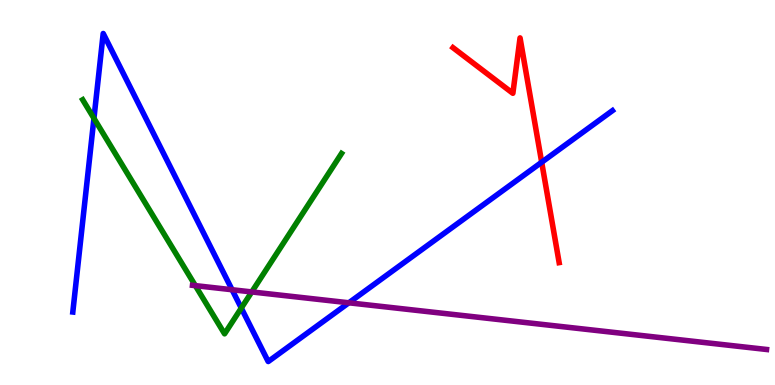[{'lines': ['blue', 'red'], 'intersections': [{'x': 6.99, 'y': 5.79}]}, {'lines': ['green', 'red'], 'intersections': []}, {'lines': ['purple', 'red'], 'intersections': []}, {'lines': ['blue', 'green'], 'intersections': [{'x': 1.21, 'y': 6.93}, {'x': 3.11, 'y': 2.0}]}, {'lines': ['blue', 'purple'], 'intersections': [{'x': 2.99, 'y': 2.47}, {'x': 4.5, 'y': 2.14}]}, {'lines': ['green', 'purple'], 'intersections': [{'x': 2.52, 'y': 2.58}, {'x': 3.25, 'y': 2.42}]}]